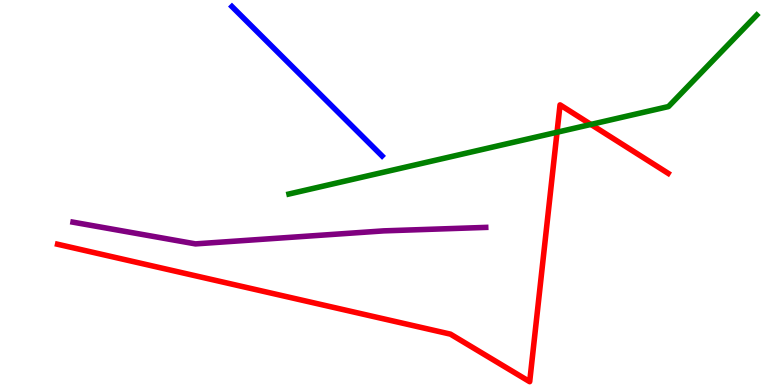[{'lines': ['blue', 'red'], 'intersections': []}, {'lines': ['green', 'red'], 'intersections': [{'x': 7.19, 'y': 6.57}, {'x': 7.62, 'y': 6.77}]}, {'lines': ['purple', 'red'], 'intersections': []}, {'lines': ['blue', 'green'], 'intersections': []}, {'lines': ['blue', 'purple'], 'intersections': []}, {'lines': ['green', 'purple'], 'intersections': []}]